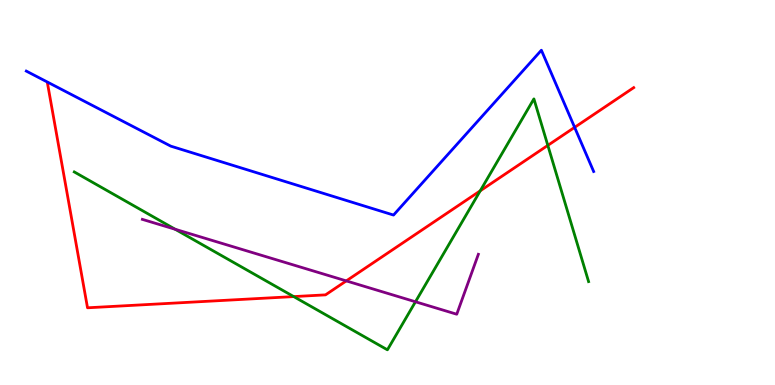[{'lines': ['blue', 'red'], 'intersections': [{'x': 7.41, 'y': 6.69}]}, {'lines': ['green', 'red'], 'intersections': [{'x': 3.79, 'y': 2.3}, {'x': 6.2, 'y': 5.04}, {'x': 7.07, 'y': 6.22}]}, {'lines': ['purple', 'red'], 'intersections': [{'x': 4.47, 'y': 2.7}]}, {'lines': ['blue', 'green'], 'intersections': []}, {'lines': ['blue', 'purple'], 'intersections': []}, {'lines': ['green', 'purple'], 'intersections': [{'x': 2.26, 'y': 4.04}, {'x': 5.36, 'y': 2.16}]}]